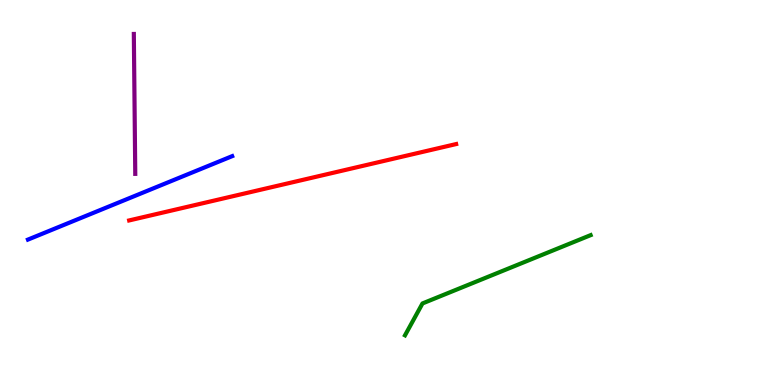[{'lines': ['blue', 'red'], 'intersections': []}, {'lines': ['green', 'red'], 'intersections': []}, {'lines': ['purple', 'red'], 'intersections': []}, {'lines': ['blue', 'green'], 'intersections': []}, {'lines': ['blue', 'purple'], 'intersections': []}, {'lines': ['green', 'purple'], 'intersections': []}]